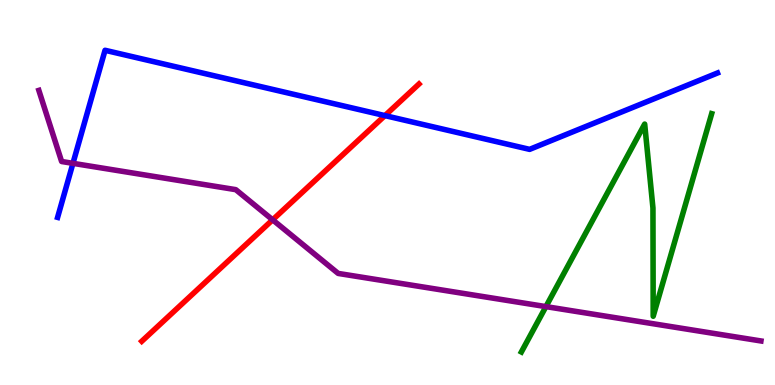[{'lines': ['blue', 'red'], 'intersections': [{'x': 4.97, 'y': 7.0}]}, {'lines': ['green', 'red'], 'intersections': []}, {'lines': ['purple', 'red'], 'intersections': [{'x': 3.52, 'y': 4.29}]}, {'lines': ['blue', 'green'], 'intersections': []}, {'lines': ['blue', 'purple'], 'intersections': [{'x': 0.941, 'y': 5.76}]}, {'lines': ['green', 'purple'], 'intersections': [{'x': 7.04, 'y': 2.04}]}]